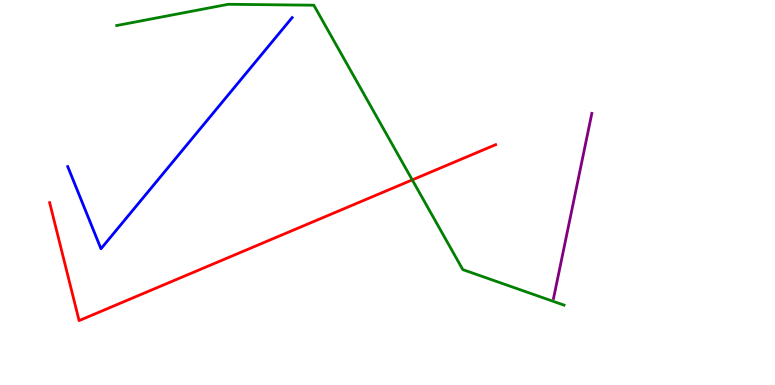[{'lines': ['blue', 'red'], 'intersections': []}, {'lines': ['green', 'red'], 'intersections': [{'x': 5.32, 'y': 5.33}]}, {'lines': ['purple', 'red'], 'intersections': []}, {'lines': ['blue', 'green'], 'intersections': []}, {'lines': ['blue', 'purple'], 'intersections': []}, {'lines': ['green', 'purple'], 'intersections': []}]